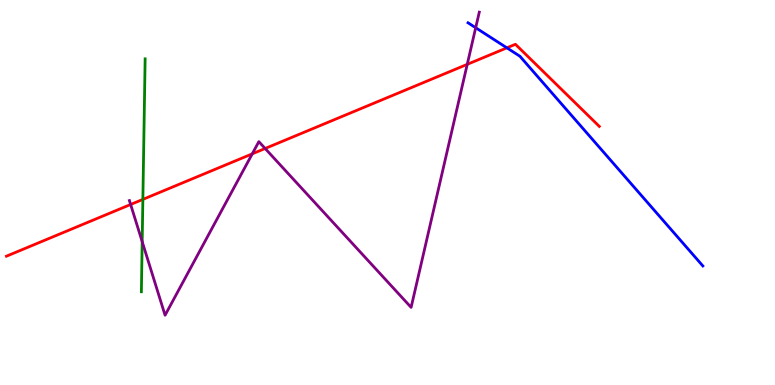[{'lines': ['blue', 'red'], 'intersections': [{'x': 6.54, 'y': 8.76}]}, {'lines': ['green', 'red'], 'intersections': [{'x': 1.84, 'y': 4.82}]}, {'lines': ['purple', 'red'], 'intersections': [{'x': 1.69, 'y': 4.69}, {'x': 3.25, 'y': 6.0}, {'x': 3.42, 'y': 6.14}, {'x': 6.03, 'y': 8.33}]}, {'lines': ['blue', 'green'], 'intersections': []}, {'lines': ['blue', 'purple'], 'intersections': [{'x': 6.14, 'y': 9.28}]}, {'lines': ['green', 'purple'], 'intersections': [{'x': 1.83, 'y': 3.72}]}]